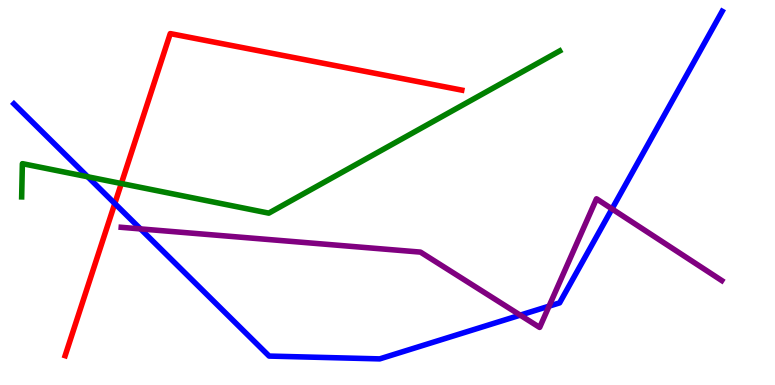[{'lines': ['blue', 'red'], 'intersections': [{'x': 1.48, 'y': 4.71}]}, {'lines': ['green', 'red'], 'intersections': [{'x': 1.57, 'y': 5.23}]}, {'lines': ['purple', 'red'], 'intersections': []}, {'lines': ['blue', 'green'], 'intersections': [{'x': 1.13, 'y': 5.41}]}, {'lines': ['blue', 'purple'], 'intersections': [{'x': 1.81, 'y': 4.05}, {'x': 6.71, 'y': 1.81}, {'x': 7.08, 'y': 2.05}, {'x': 7.9, 'y': 4.57}]}, {'lines': ['green', 'purple'], 'intersections': []}]